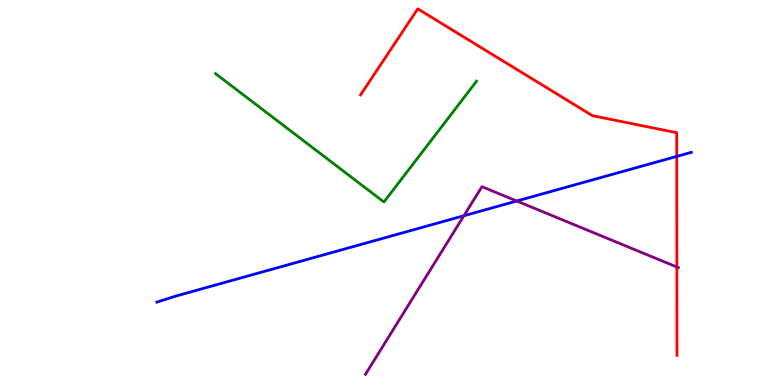[{'lines': ['blue', 'red'], 'intersections': [{'x': 8.73, 'y': 5.94}]}, {'lines': ['green', 'red'], 'intersections': []}, {'lines': ['purple', 'red'], 'intersections': [{'x': 8.73, 'y': 3.06}]}, {'lines': ['blue', 'green'], 'intersections': []}, {'lines': ['blue', 'purple'], 'intersections': [{'x': 5.99, 'y': 4.4}, {'x': 6.67, 'y': 4.78}]}, {'lines': ['green', 'purple'], 'intersections': []}]